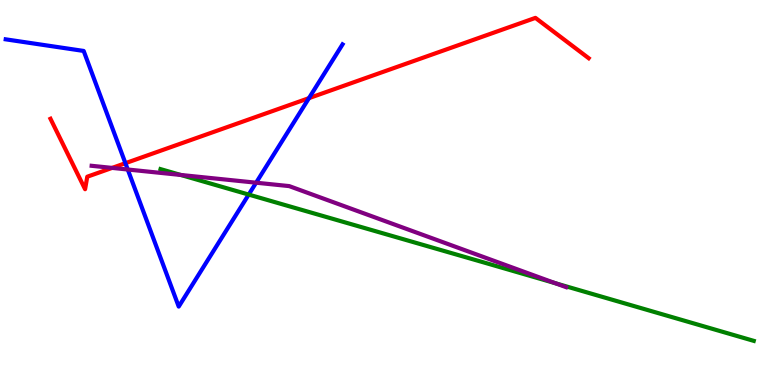[{'lines': ['blue', 'red'], 'intersections': [{'x': 1.62, 'y': 5.76}, {'x': 3.99, 'y': 7.45}]}, {'lines': ['green', 'red'], 'intersections': []}, {'lines': ['purple', 'red'], 'intersections': [{'x': 1.45, 'y': 5.64}]}, {'lines': ['blue', 'green'], 'intersections': [{'x': 3.21, 'y': 4.95}]}, {'lines': ['blue', 'purple'], 'intersections': [{'x': 1.65, 'y': 5.6}, {'x': 3.3, 'y': 5.25}]}, {'lines': ['green', 'purple'], 'intersections': [{'x': 2.33, 'y': 5.46}, {'x': 7.17, 'y': 2.64}]}]